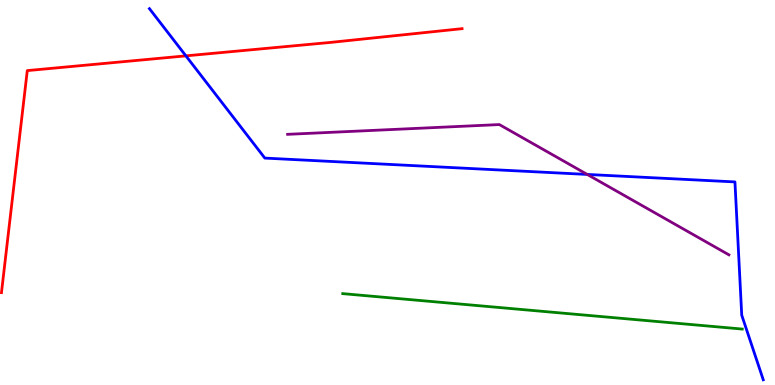[{'lines': ['blue', 'red'], 'intersections': [{'x': 2.4, 'y': 8.55}]}, {'lines': ['green', 'red'], 'intersections': []}, {'lines': ['purple', 'red'], 'intersections': []}, {'lines': ['blue', 'green'], 'intersections': []}, {'lines': ['blue', 'purple'], 'intersections': [{'x': 7.58, 'y': 5.47}]}, {'lines': ['green', 'purple'], 'intersections': []}]